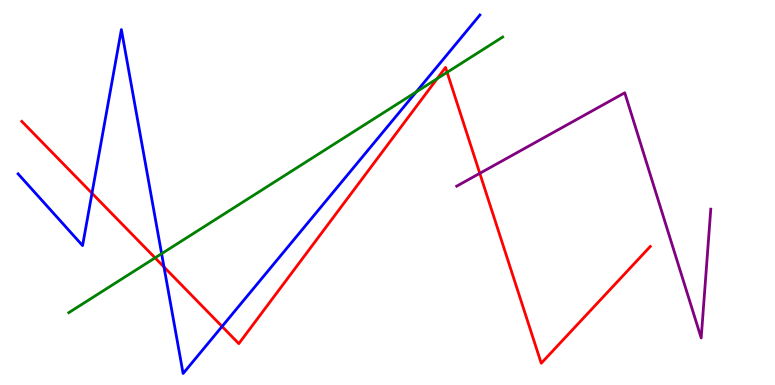[{'lines': ['blue', 'red'], 'intersections': [{'x': 1.19, 'y': 4.98}, {'x': 2.12, 'y': 3.06}, {'x': 2.87, 'y': 1.52}]}, {'lines': ['green', 'red'], 'intersections': [{'x': 2.0, 'y': 3.3}, {'x': 5.64, 'y': 7.96}, {'x': 5.77, 'y': 8.12}]}, {'lines': ['purple', 'red'], 'intersections': [{'x': 6.19, 'y': 5.5}]}, {'lines': ['blue', 'green'], 'intersections': [{'x': 2.09, 'y': 3.41}, {'x': 5.37, 'y': 7.61}]}, {'lines': ['blue', 'purple'], 'intersections': []}, {'lines': ['green', 'purple'], 'intersections': []}]